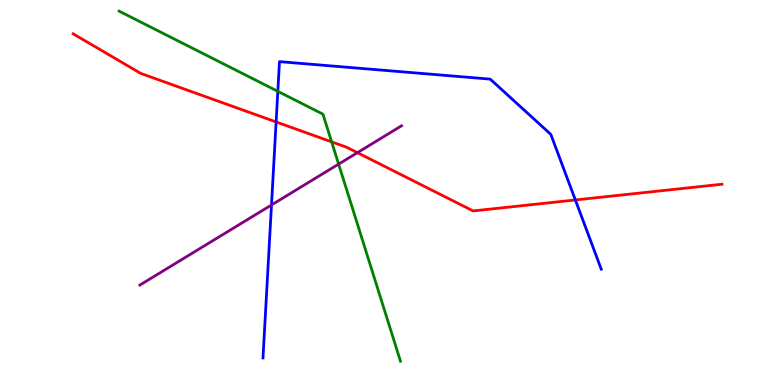[{'lines': ['blue', 'red'], 'intersections': [{'x': 3.56, 'y': 6.83}, {'x': 7.42, 'y': 4.81}]}, {'lines': ['green', 'red'], 'intersections': [{'x': 4.28, 'y': 6.32}]}, {'lines': ['purple', 'red'], 'intersections': [{'x': 4.61, 'y': 6.03}]}, {'lines': ['blue', 'green'], 'intersections': [{'x': 3.58, 'y': 7.63}]}, {'lines': ['blue', 'purple'], 'intersections': [{'x': 3.5, 'y': 4.68}]}, {'lines': ['green', 'purple'], 'intersections': [{'x': 4.37, 'y': 5.74}]}]